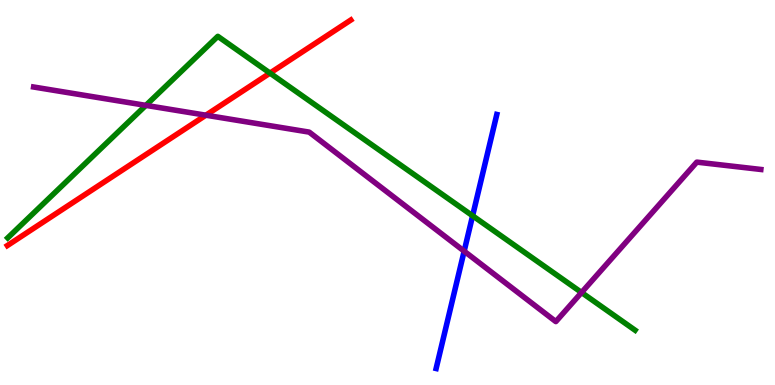[{'lines': ['blue', 'red'], 'intersections': []}, {'lines': ['green', 'red'], 'intersections': [{'x': 3.48, 'y': 8.1}]}, {'lines': ['purple', 'red'], 'intersections': [{'x': 2.66, 'y': 7.01}]}, {'lines': ['blue', 'green'], 'intersections': [{'x': 6.1, 'y': 4.4}]}, {'lines': ['blue', 'purple'], 'intersections': [{'x': 5.99, 'y': 3.48}]}, {'lines': ['green', 'purple'], 'intersections': [{'x': 1.88, 'y': 7.26}, {'x': 7.5, 'y': 2.4}]}]